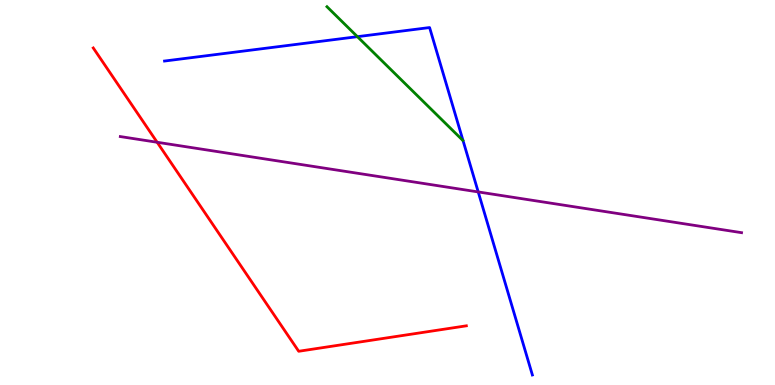[{'lines': ['blue', 'red'], 'intersections': []}, {'lines': ['green', 'red'], 'intersections': []}, {'lines': ['purple', 'red'], 'intersections': [{'x': 2.03, 'y': 6.3}]}, {'lines': ['blue', 'green'], 'intersections': [{'x': 4.61, 'y': 9.05}]}, {'lines': ['blue', 'purple'], 'intersections': [{'x': 6.17, 'y': 5.01}]}, {'lines': ['green', 'purple'], 'intersections': []}]